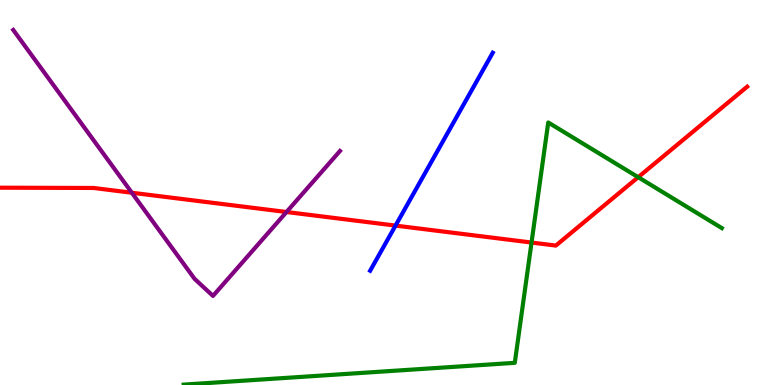[{'lines': ['blue', 'red'], 'intersections': [{'x': 5.1, 'y': 4.14}]}, {'lines': ['green', 'red'], 'intersections': [{'x': 6.86, 'y': 3.7}, {'x': 8.23, 'y': 5.4}]}, {'lines': ['purple', 'red'], 'intersections': [{'x': 1.7, 'y': 4.99}, {'x': 3.7, 'y': 4.49}]}, {'lines': ['blue', 'green'], 'intersections': []}, {'lines': ['blue', 'purple'], 'intersections': []}, {'lines': ['green', 'purple'], 'intersections': []}]